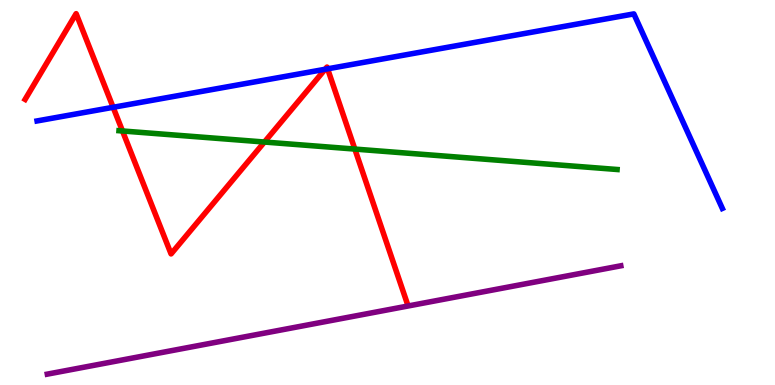[{'lines': ['blue', 'red'], 'intersections': [{'x': 1.46, 'y': 7.21}, {'x': 4.2, 'y': 8.2}, {'x': 4.23, 'y': 8.21}]}, {'lines': ['green', 'red'], 'intersections': [{'x': 1.58, 'y': 6.6}, {'x': 3.41, 'y': 6.31}, {'x': 4.58, 'y': 6.13}]}, {'lines': ['purple', 'red'], 'intersections': []}, {'lines': ['blue', 'green'], 'intersections': []}, {'lines': ['blue', 'purple'], 'intersections': []}, {'lines': ['green', 'purple'], 'intersections': []}]